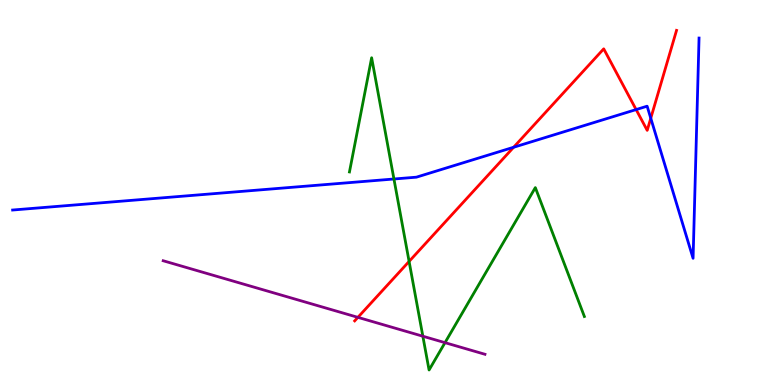[{'lines': ['blue', 'red'], 'intersections': [{'x': 6.63, 'y': 6.17}, {'x': 8.21, 'y': 7.15}, {'x': 8.4, 'y': 6.93}]}, {'lines': ['green', 'red'], 'intersections': [{'x': 5.28, 'y': 3.21}]}, {'lines': ['purple', 'red'], 'intersections': [{'x': 4.62, 'y': 1.76}]}, {'lines': ['blue', 'green'], 'intersections': [{'x': 5.08, 'y': 5.35}]}, {'lines': ['blue', 'purple'], 'intersections': []}, {'lines': ['green', 'purple'], 'intersections': [{'x': 5.46, 'y': 1.27}, {'x': 5.74, 'y': 1.1}]}]